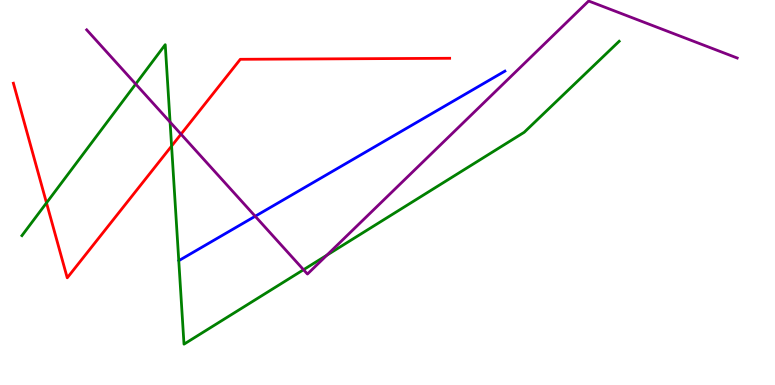[{'lines': ['blue', 'red'], 'intersections': []}, {'lines': ['green', 'red'], 'intersections': [{'x': 0.6, 'y': 4.73}, {'x': 2.21, 'y': 6.21}]}, {'lines': ['purple', 'red'], 'intersections': [{'x': 2.34, 'y': 6.52}]}, {'lines': ['blue', 'green'], 'intersections': []}, {'lines': ['blue', 'purple'], 'intersections': [{'x': 3.29, 'y': 4.38}]}, {'lines': ['green', 'purple'], 'intersections': [{'x': 1.75, 'y': 7.82}, {'x': 2.19, 'y': 6.83}, {'x': 3.92, 'y': 2.99}, {'x': 4.22, 'y': 3.37}]}]